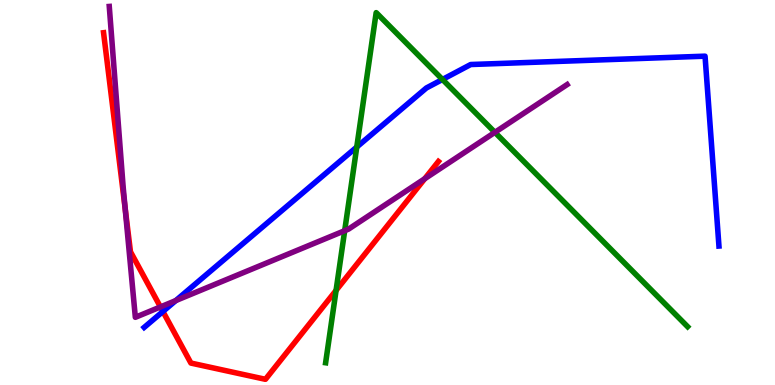[{'lines': ['blue', 'red'], 'intersections': [{'x': 2.1, 'y': 1.91}]}, {'lines': ['green', 'red'], 'intersections': [{'x': 4.34, 'y': 2.46}]}, {'lines': ['purple', 'red'], 'intersections': [{'x': 1.62, 'y': 4.58}, {'x': 2.07, 'y': 2.03}, {'x': 5.48, 'y': 5.36}]}, {'lines': ['blue', 'green'], 'intersections': [{'x': 4.6, 'y': 6.18}, {'x': 5.71, 'y': 7.94}]}, {'lines': ['blue', 'purple'], 'intersections': [{'x': 2.27, 'y': 2.19}]}, {'lines': ['green', 'purple'], 'intersections': [{'x': 4.45, 'y': 4.01}, {'x': 6.39, 'y': 6.56}]}]